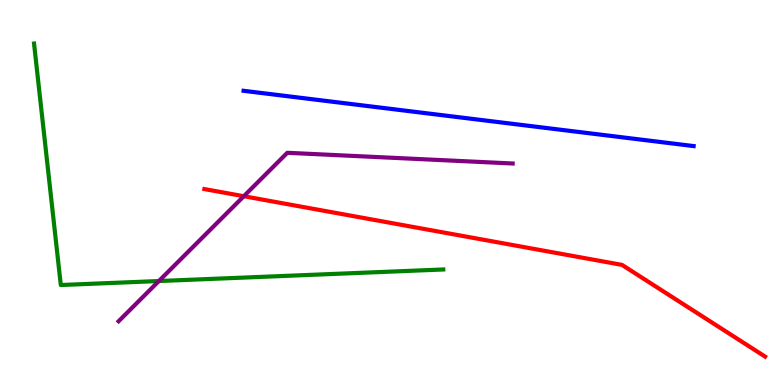[{'lines': ['blue', 'red'], 'intersections': []}, {'lines': ['green', 'red'], 'intersections': []}, {'lines': ['purple', 'red'], 'intersections': [{'x': 3.15, 'y': 4.9}]}, {'lines': ['blue', 'green'], 'intersections': []}, {'lines': ['blue', 'purple'], 'intersections': []}, {'lines': ['green', 'purple'], 'intersections': [{'x': 2.05, 'y': 2.7}]}]